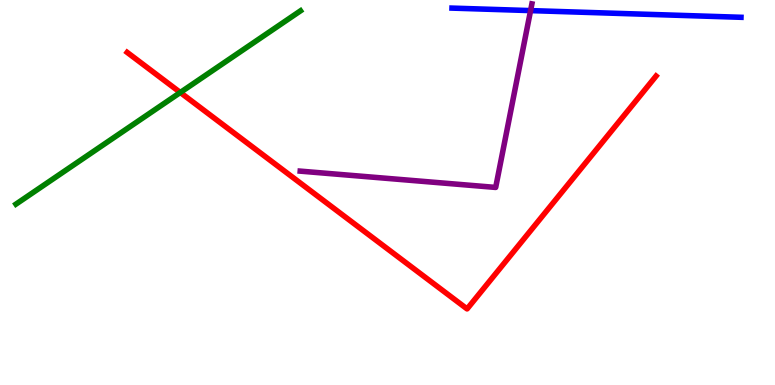[{'lines': ['blue', 'red'], 'intersections': []}, {'lines': ['green', 'red'], 'intersections': [{'x': 2.33, 'y': 7.6}]}, {'lines': ['purple', 'red'], 'intersections': []}, {'lines': ['blue', 'green'], 'intersections': []}, {'lines': ['blue', 'purple'], 'intersections': [{'x': 6.85, 'y': 9.72}]}, {'lines': ['green', 'purple'], 'intersections': []}]